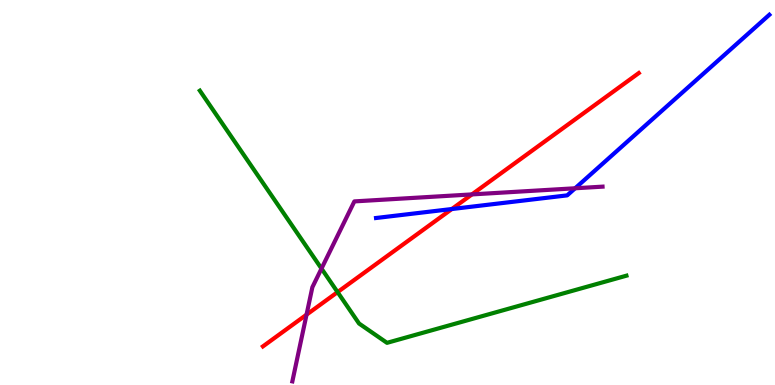[{'lines': ['blue', 'red'], 'intersections': [{'x': 5.83, 'y': 4.57}]}, {'lines': ['green', 'red'], 'intersections': [{'x': 4.36, 'y': 2.41}]}, {'lines': ['purple', 'red'], 'intersections': [{'x': 3.96, 'y': 1.83}, {'x': 6.09, 'y': 4.95}]}, {'lines': ['blue', 'green'], 'intersections': []}, {'lines': ['blue', 'purple'], 'intersections': [{'x': 7.42, 'y': 5.11}]}, {'lines': ['green', 'purple'], 'intersections': [{'x': 4.15, 'y': 3.02}]}]